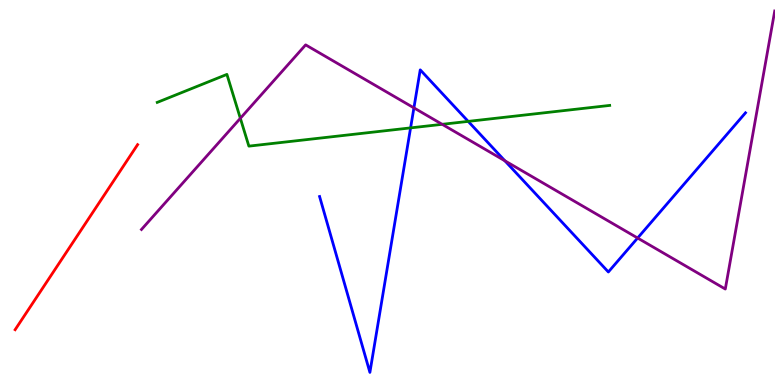[{'lines': ['blue', 'red'], 'intersections': []}, {'lines': ['green', 'red'], 'intersections': []}, {'lines': ['purple', 'red'], 'intersections': []}, {'lines': ['blue', 'green'], 'intersections': [{'x': 5.3, 'y': 6.68}, {'x': 6.04, 'y': 6.85}]}, {'lines': ['blue', 'purple'], 'intersections': [{'x': 5.34, 'y': 7.2}, {'x': 6.51, 'y': 5.82}, {'x': 8.23, 'y': 3.82}]}, {'lines': ['green', 'purple'], 'intersections': [{'x': 3.1, 'y': 6.93}, {'x': 5.71, 'y': 6.77}]}]